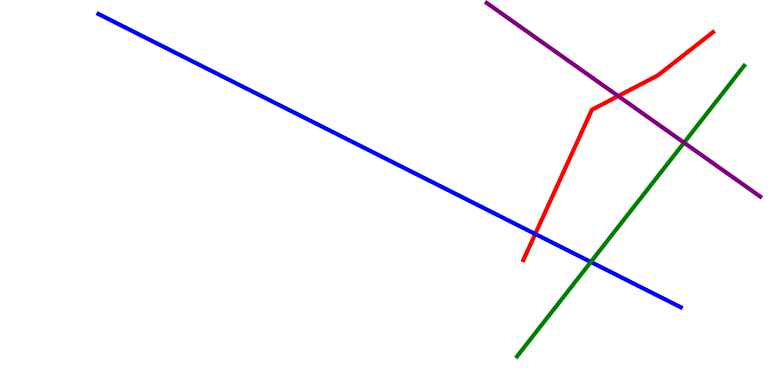[{'lines': ['blue', 'red'], 'intersections': [{'x': 6.91, 'y': 3.92}]}, {'lines': ['green', 'red'], 'intersections': []}, {'lines': ['purple', 'red'], 'intersections': [{'x': 7.98, 'y': 7.51}]}, {'lines': ['blue', 'green'], 'intersections': [{'x': 7.62, 'y': 3.2}]}, {'lines': ['blue', 'purple'], 'intersections': []}, {'lines': ['green', 'purple'], 'intersections': [{'x': 8.83, 'y': 6.29}]}]